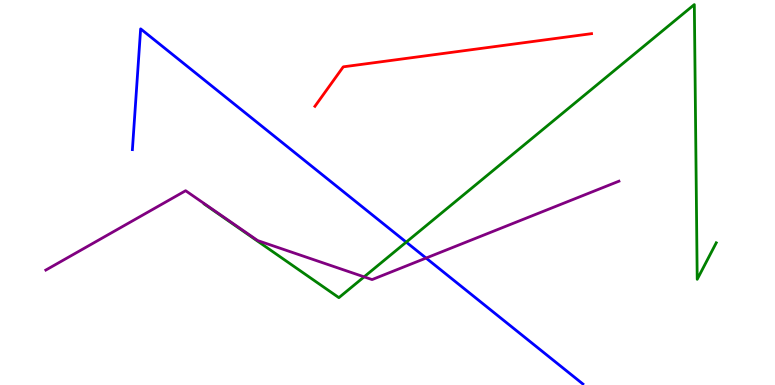[{'lines': ['blue', 'red'], 'intersections': []}, {'lines': ['green', 'red'], 'intersections': []}, {'lines': ['purple', 'red'], 'intersections': []}, {'lines': ['blue', 'green'], 'intersections': [{'x': 5.24, 'y': 3.71}]}, {'lines': ['blue', 'purple'], 'intersections': [{'x': 5.5, 'y': 3.3}]}, {'lines': ['green', 'purple'], 'intersections': [{'x': 4.7, 'y': 2.81}]}]